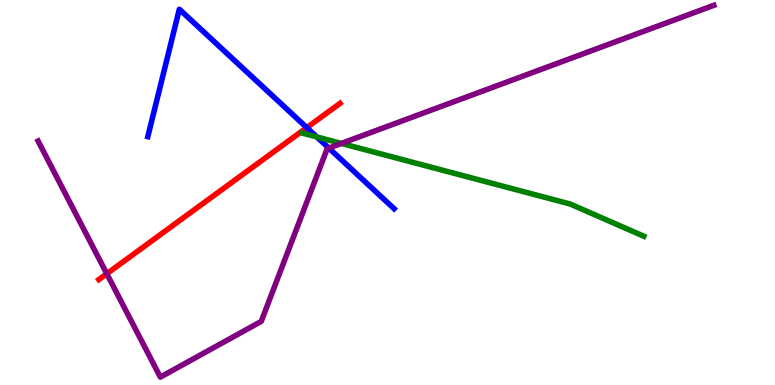[{'lines': ['blue', 'red'], 'intersections': [{'x': 3.96, 'y': 6.69}]}, {'lines': ['green', 'red'], 'intersections': []}, {'lines': ['purple', 'red'], 'intersections': [{'x': 1.38, 'y': 2.89}]}, {'lines': ['blue', 'green'], 'intersections': [{'x': 4.09, 'y': 6.44}]}, {'lines': ['blue', 'purple'], 'intersections': [{'x': 4.24, 'y': 6.15}]}, {'lines': ['green', 'purple'], 'intersections': [{'x': 4.41, 'y': 6.27}]}]